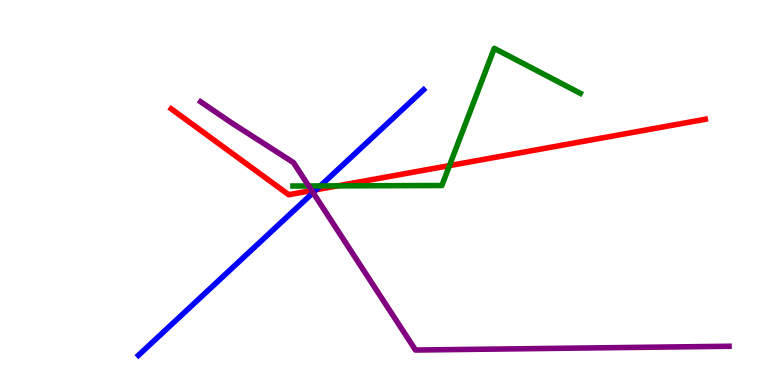[{'lines': ['blue', 'red'], 'intersections': [{'x': 4.08, 'y': 5.07}]}, {'lines': ['green', 'red'], 'intersections': [{'x': 4.36, 'y': 5.17}, {'x': 5.8, 'y': 5.7}]}, {'lines': ['purple', 'red'], 'intersections': [{'x': 4.02, 'y': 5.05}]}, {'lines': ['blue', 'green'], 'intersections': [{'x': 4.13, 'y': 5.17}]}, {'lines': ['blue', 'purple'], 'intersections': [{'x': 4.04, 'y': 5.0}]}, {'lines': ['green', 'purple'], 'intersections': [{'x': 3.98, 'y': 5.17}]}]